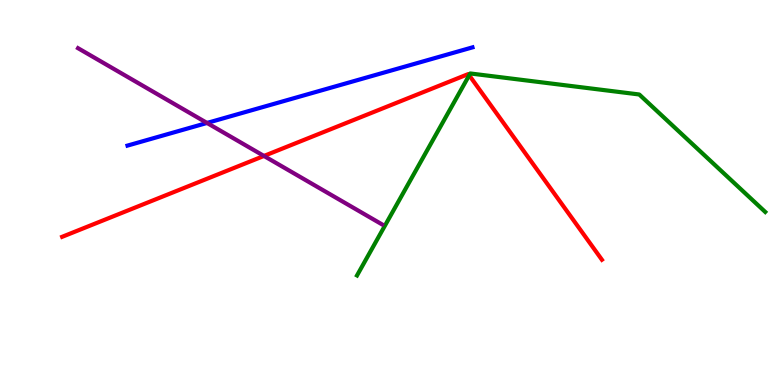[{'lines': ['blue', 'red'], 'intersections': []}, {'lines': ['green', 'red'], 'intersections': [{'x': 6.05, 'y': 8.04}]}, {'lines': ['purple', 'red'], 'intersections': [{'x': 3.41, 'y': 5.95}]}, {'lines': ['blue', 'green'], 'intersections': []}, {'lines': ['blue', 'purple'], 'intersections': [{'x': 2.67, 'y': 6.81}]}, {'lines': ['green', 'purple'], 'intersections': []}]